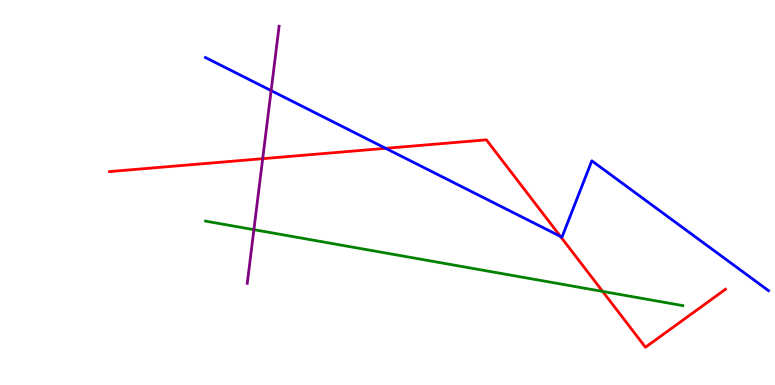[{'lines': ['blue', 'red'], 'intersections': [{'x': 4.98, 'y': 6.15}, {'x': 7.23, 'y': 3.86}]}, {'lines': ['green', 'red'], 'intersections': [{'x': 7.78, 'y': 2.43}]}, {'lines': ['purple', 'red'], 'intersections': [{'x': 3.39, 'y': 5.88}]}, {'lines': ['blue', 'green'], 'intersections': []}, {'lines': ['blue', 'purple'], 'intersections': [{'x': 3.5, 'y': 7.65}]}, {'lines': ['green', 'purple'], 'intersections': [{'x': 3.28, 'y': 4.03}]}]